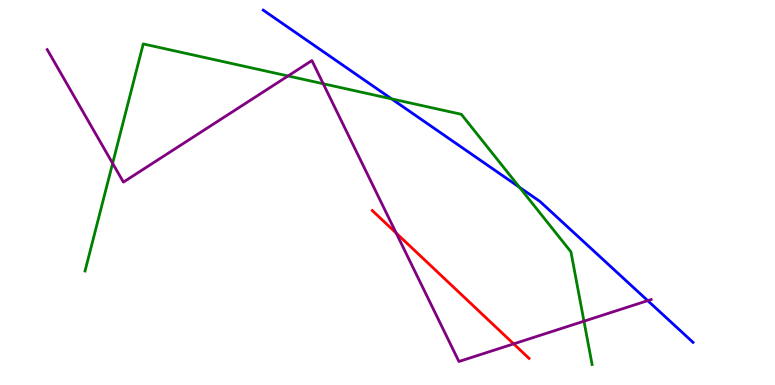[{'lines': ['blue', 'red'], 'intersections': []}, {'lines': ['green', 'red'], 'intersections': []}, {'lines': ['purple', 'red'], 'intersections': [{'x': 5.11, 'y': 3.95}, {'x': 6.63, 'y': 1.07}]}, {'lines': ['blue', 'green'], 'intersections': [{'x': 5.05, 'y': 7.43}, {'x': 6.7, 'y': 5.14}]}, {'lines': ['blue', 'purple'], 'intersections': [{'x': 8.36, 'y': 2.19}]}, {'lines': ['green', 'purple'], 'intersections': [{'x': 1.45, 'y': 5.76}, {'x': 3.72, 'y': 8.03}, {'x': 4.17, 'y': 7.82}, {'x': 7.54, 'y': 1.66}]}]